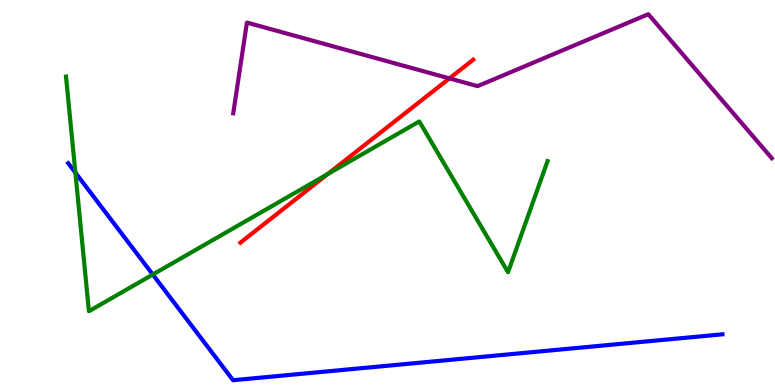[{'lines': ['blue', 'red'], 'intersections': []}, {'lines': ['green', 'red'], 'intersections': [{'x': 4.23, 'y': 5.48}]}, {'lines': ['purple', 'red'], 'intersections': [{'x': 5.8, 'y': 7.96}]}, {'lines': ['blue', 'green'], 'intersections': [{'x': 0.973, 'y': 5.51}, {'x': 1.97, 'y': 2.87}]}, {'lines': ['blue', 'purple'], 'intersections': []}, {'lines': ['green', 'purple'], 'intersections': []}]